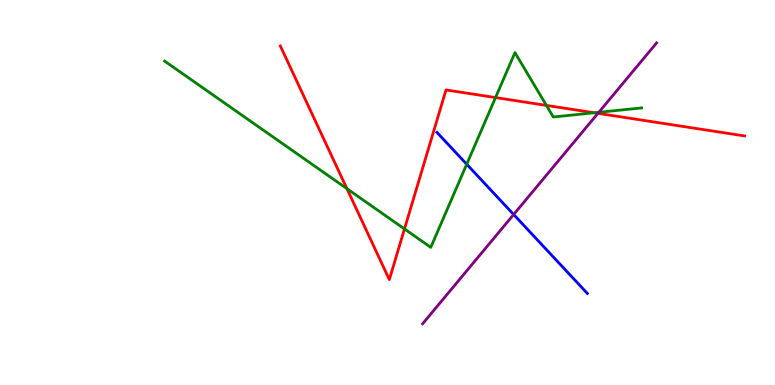[{'lines': ['blue', 'red'], 'intersections': []}, {'lines': ['green', 'red'], 'intersections': [{'x': 4.48, 'y': 5.1}, {'x': 5.22, 'y': 4.05}, {'x': 6.39, 'y': 7.47}, {'x': 7.05, 'y': 7.26}, {'x': 7.67, 'y': 7.07}]}, {'lines': ['purple', 'red'], 'intersections': [{'x': 7.72, 'y': 7.06}]}, {'lines': ['blue', 'green'], 'intersections': [{'x': 6.02, 'y': 5.73}]}, {'lines': ['blue', 'purple'], 'intersections': [{'x': 6.63, 'y': 4.43}]}, {'lines': ['green', 'purple'], 'intersections': [{'x': 7.73, 'y': 7.08}]}]